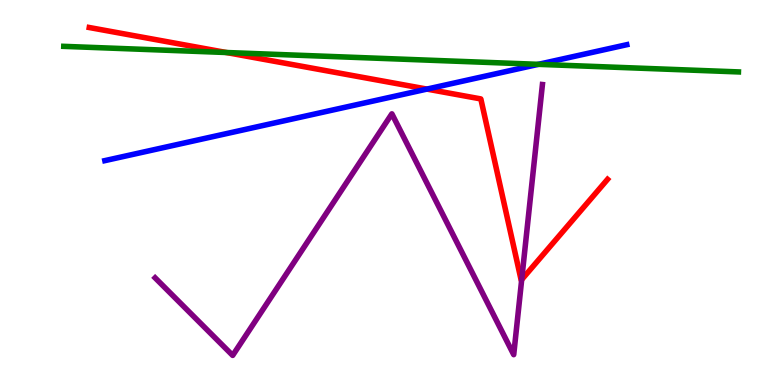[{'lines': ['blue', 'red'], 'intersections': [{'x': 5.51, 'y': 7.69}]}, {'lines': ['green', 'red'], 'intersections': [{'x': 2.92, 'y': 8.64}]}, {'lines': ['purple', 'red'], 'intersections': [{'x': 6.73, 'y': 2.74}]}, {'lines': ['blue', 'green'], 'intersections': [{'x': 6.95, 'y': 8.33}]}, {'lines': ['blue', 'purple'], 'intersections': []}, {'lines': ['green', 'purple'], 'intersections': []}]